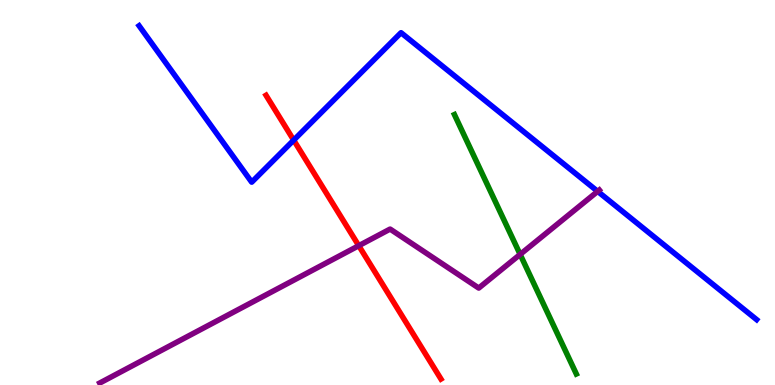[{'lines': ['blue', 'red'], 'intersections': [{'x': 3.79, 'y': 6.36}]}, {'lines': ['green', 'red'], 'intersections': []}, {'lines': ['purple', 'red'], 'intersections': [{'x': 4.63, 'y': 3.62}]}, {'lines': ['blue', 'green'], 'intersections': []}, {'lines': ['blue', 'purple'], 'intersections': [{'x': 7.71, 'y': 5.03}]}, {'lines': ['green', 'purple'], 'intersections': [{'x': 6.71, 'y': 3.39}]}]